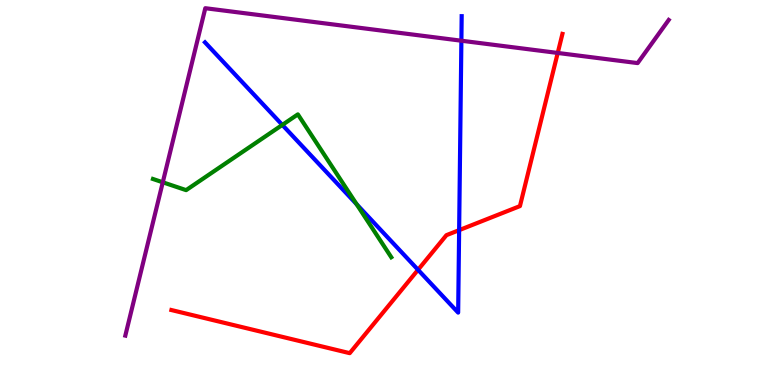[{'lines': ['blue', 'red'], 'intersections': [{'x': 5.39, 'y': 2.99}, {'x': 5.92, 'y': 4.02}]}, {'lines': ['green', 'red'], 'intersections': []}, {'lines': ['purple', 'red'], 'intersections': [{'x': 7.2, 'y': 8.62}]}, {'lines': ['blue', 'green'], 'intersections': [{'x': 3.64, 'y': 6.76}, {'x': 4.6, 'y': 4.7}]}, {'lines': ['blue', 'purple'], 'intersections': [{'x': 5.95, 'y': 8.94}]}, {'lines': ['green', 'purple'], 'intersections': [{'x': 2.1, 'y': 5.27}]}]